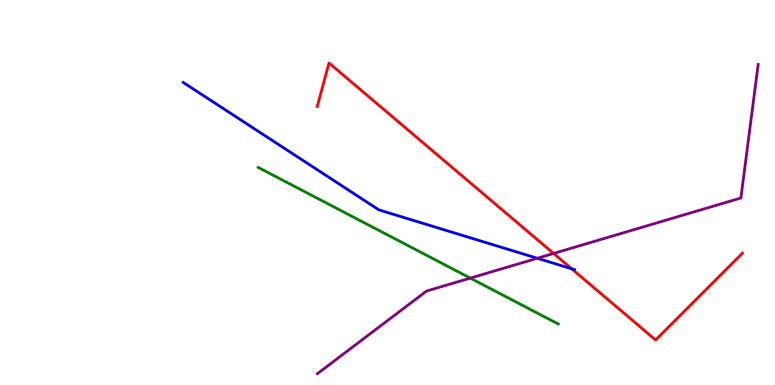[{'lines': ['blue', 'red'], 'intersections': [{'x': 7.38, 'y': 3.02}]}, {'lines': ['green', 'red'], 'intersections': []}, {'lines': ['purple', 'red'], 'intersections': [{'x': 7.14, 'y': 3.42}]}, {'lines': ['blue', 'green'], 'intersections': []}, {'lines': ['blue', 'purple'], 'intersections': [{'x': 6.93, 'y': 3.29}]}, {'lines': ['green', 'purple'], 'intersections': [{'x': 6.07, 'y': 2.78}]}]